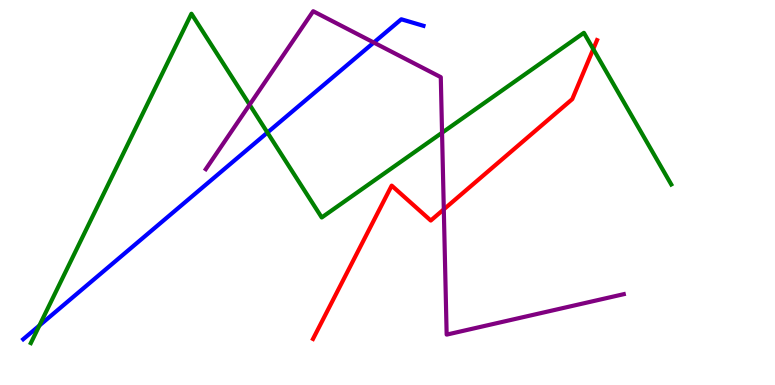[{'lines': ['blue', 'red'], 'intersections': []}, {'lines': ['green', 'red'], 'intersections': [{'x': 7.66, 'y': 8.73}]}, {'lines': ['purple', 'red'], 'intersections': [{'x': 5.73, 'y': 4.56}]}, {'lines': ['blue', 'green'], 'intersections': [{'x': 0.508, 'y': 1.54}, {'x': 3.45, 'y': 6.56}]}, {'lines': ['blue', 'purple'], 'intersections': [{'x': 4.82, 'y': 8.9}]}, {'lines': ['green', 'purple'], 'intersections': [{'x': 3.22, 'y': 7.28}, {'x': 5.7, 'y': 6.55}]}]